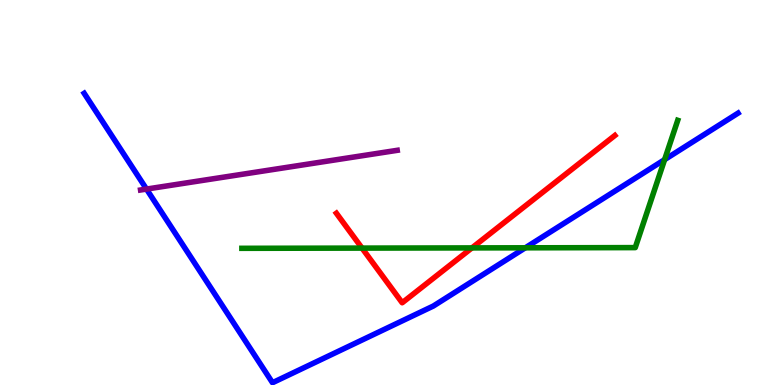[{'lines': ['blue', 'red'], 'intersections': []}, {'lines': ['green', 'red'], 'intersections': [{'x': 4.67, 'y': 3.56}, {'x': 6.09, 'y': 3.56}]}, {'lines': ['purple', 'red'], 'intersections': []}, {'lines': ['blue', 'green'], 'intersections': [{'x': 6.78, 'y': 3.56}, {'x': 8.58, 'y': 5.85}]}, {'lines': ['blue', 'purple'], 'intersections': [{'x': 1.89, 'y': 5.09}]}, {'lines': ['green', 'purple'], 'intersections': []}]